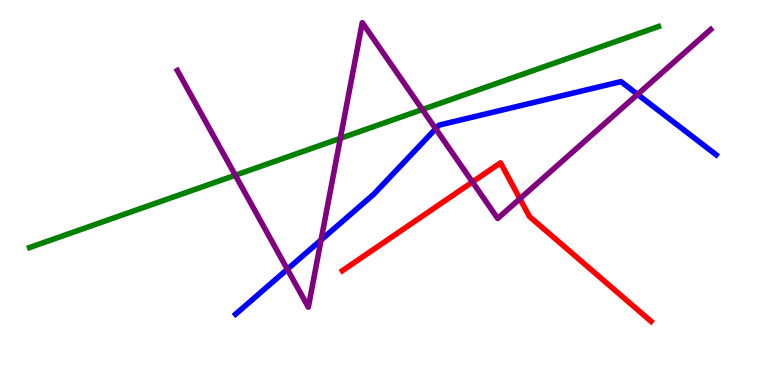[{'lines': ['blue', 'red'], 'intersections': []}, {'lines': ['green', 'red'], 'intersections': []}, {'lines': ['purple', 'red'], 'intersections': [{'x': 6.1, 'y': 5.27}, {'x': 6.71, 'y': 4.84}]}, {'lines': ['blue', 'green'], 'intersections': []}, {'lines': ['blue', 'purple'], 'intersections': [{'x': 3.71, 'y': 3.01}, {'x': 4.14, 'y': 3.77}, {'x': 5.62, 'y': 6.65}, {'x': 8.23, 'y': 7.55}]}, {'lines': ['green', 'purple'], 'intersections': [{'x': 3.04, 'y': 5.45}, {'x': 4.39, 'y': 6.41}, {'x': 5.45, 'y': 7.16}]}]